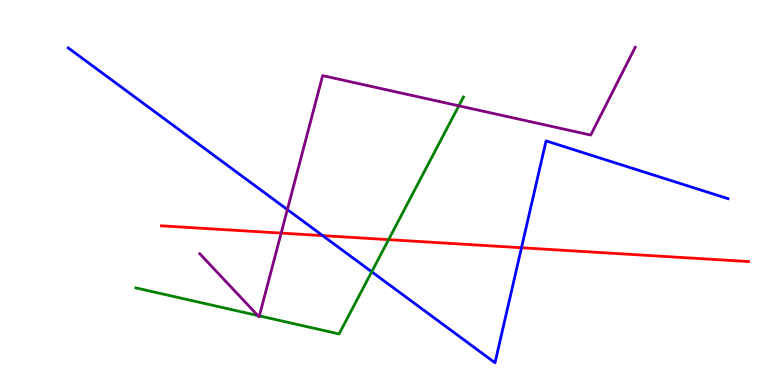[{'lines': ['blue', 'red'], 'intersections': [{'x': 4.16, 'y': 3.88}, {'x': 6.73, 'y': 3.57}]}, {'lines': ['green', 'red'], 'intersections': [{'x': 5.01, 'y': 3.78}]}, {'lines': ['purple', 'red'], 'intersections': [{'x': 3.63, 'y': 3.95}]}, {'lines': ['blue', 'green'], 'intersections': [{'x': 4.8, 'y': 2.94}]}, {'lines': ['blue', 'purple'], 'intersections': [{'x': 3.71, 'y': 4.56}]}, {'lines': ['green', 'purple'], 'intersections': [{'x': 3.33, 'y': 1.8}, {'x': 3.35, 'y': 1.8}, {'x': 5.92, 'y': 7.25}]}]